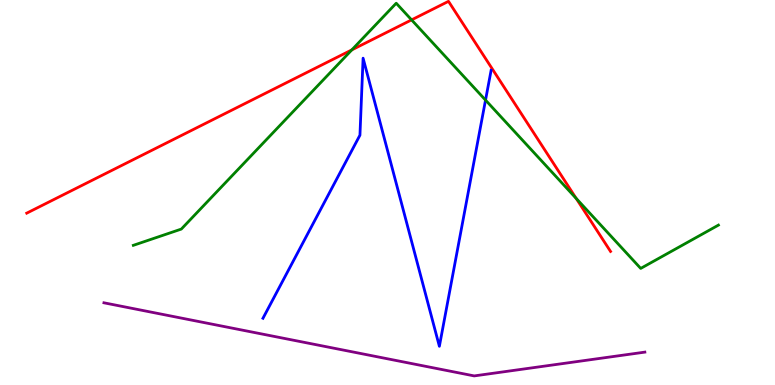[{'lines': ['blue', 'red'], 'intersections': []}, {'lines': ['green', 'red'], 'intersections': [{'x': 4.54, 'y': 8.7}, {'x': 5.31, 'y': 9.48}, {'x': 7.43, 'y': 4.85}]}, {'lines': ['purple', 'red'], 'intersections': []}, {'lines': ['blue', 'green'], 'intersections': [{'x': 6.26, 'y': 7.4}]}, {'lines': ['blue', 'purple'], 'intersections': []}, {'lines': ['green', 'purple'], 'intersections': []}]